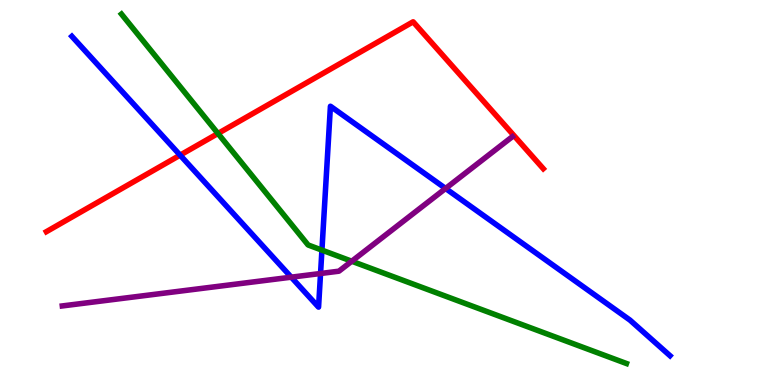[{'lines': ['blue', 'red'], 'intersections': [{'x': 2.32, 'y': 5.97}]}, {'lines': ['green', 'red'], 'intersections': [{'x': 2.81, 'y': 6.53}]}, {'lines': ['purple', 'red'], 'intersections': []}, {'lines': ['blue', 'green'], 'intersections': [{'x': 4.15, 'y': 3.5}]}, {'lines': ['blue', 'purple'], 'intersections': [{'x': 3.76, 'y': 2.8}, {'x': 4.14, 'y': 2.9}, {'x': 5.75, 'y': 5.1}]}, {'lines': ['green', 'purple'], 'intersections': [{'x': 4.54, 'y': 3.21}]}]